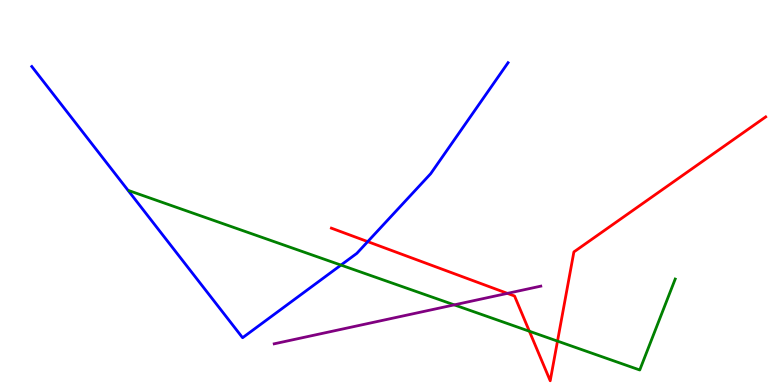[{'lines': ['blue', 'red'], 'intersections': [{'x': 4.74, 'y': 3.72}]}, {'lines': ['green', 'red'], 'intersections': [{'x': 6.83, 'y': 1.4}, {'x': 7.19, 'y': 1.14}]}, {'lines': ['purple', 'red'], 'intersections': [{'x': 6.55, 'y': 2.38}]}, {'lines': ['blue', 'green'], 'intersections': [{'x': 4.4, 'y': 3.11}]}, {'lines': ['blue', 'purple'], 'intersections': []}, {'lines': ['green', 'purple'], 'intersections': [{'x': 5.86, 'y': 2.08}]}]